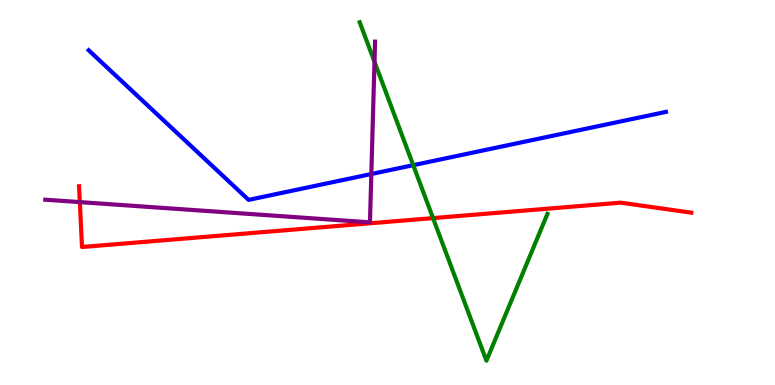[{'lines': ['blue', 'red'], 'intersections': []}, {'lines': ['green', 'red'], 'intersections': [{'x': 5.59, 'y': 4.33}]}, {'lines': ['purple', 'red'], 'intersections': [{'x': 1.03, 'y': 4.75}]}, {'lines': ['blue', 'green'], 'intersections': [{'x': 5.33, 'y': 5.71}]}, {'lines': ['blue', 'purple'], 'intersections': [{'x': 4.79, 'y': 5.48}]}, {'lines': ['green', 'purple'], 'intersections': [{'x': 4.83, 'y': 8.4}]}]